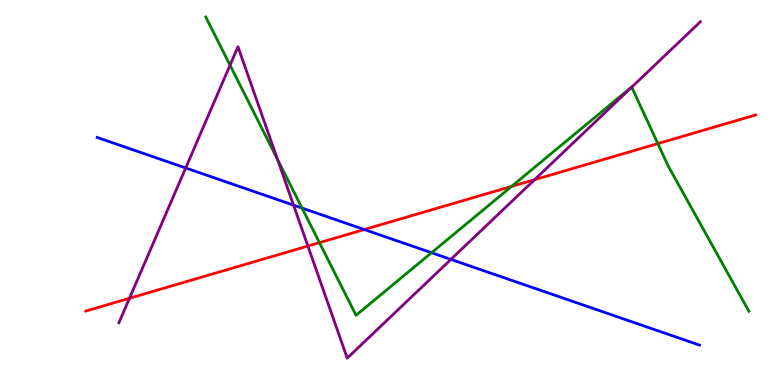[{'lines': ['blue', 'red'], 'intersections': [{'x': 4.7, 'y': 4.04}]}, {'lines': ['green', 'red'], 'intersections': [{'x': 4.12, 'y': 3.7}, {'x': 6.6, 'y': 5.16}, {'x': 8.49, 'y': 6.27}]}, {'lines': ['purple', 'red'], 'intersections': [{'x': 1.67, 'y': 2.25}, {'x': 3.97, 'y': 3.61}, {'x': 6.9, 'y': 5.33}]}, {'lines': ['blue', 'green'], 'intersections': [{'x': 3.9, 'y': 4.6}, {'x': 5.57, 'y': 3.44}]}, {'lines': ['blue', 'purple'], 'intersections': [{'x': 2.4, 'y': 5.64}, {'x': 3.79, 'y': 4.67}, {'x': 5.82, 'y': 3.26}]}, {'lines': ['green', 'purple'], 'intersections': [{'x': 2.97, 'y': 8.31}, {'x': 3.58, 'y': 5.86}, {'x': 8.15, 'y': 7.74}]}]